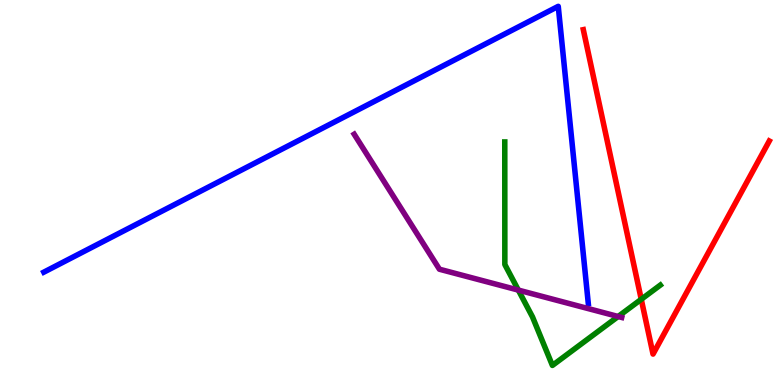[{'lines': ['blue', 'red'], 'intersections': []}, {'lines': ['green', 'red'], 'intersections': [{'x': 8.27, 'y': 2.23}]}, {'lines': ['purple', 'red'], 'intersections': []}, {'lines': ['blue', 'green'], 'intersections': []}, {'lines': ['blue', 'purple'], 'intersections': []}, {'lines': ['green', 'purple'], 'intersections': [{'x': 6.69, 'y': 2.46}, {'x': 7.98, 'y': 1.78}]}]